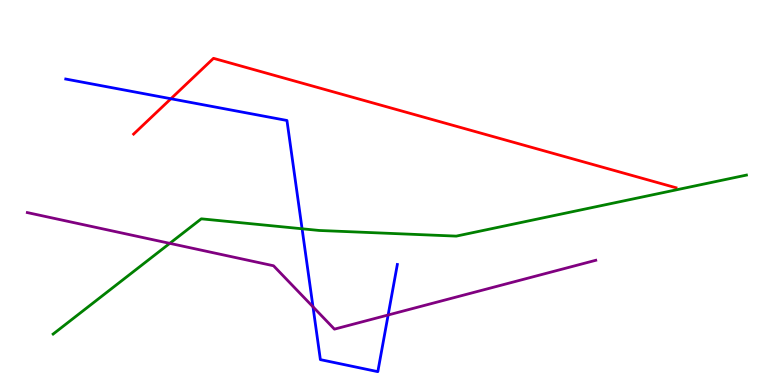[{'lines': ['blue', 'red'], 'intersections': [{'x': 2.21, 'y': 7.44}]}, {'lines': ['green', 'red'], 'intersections': []}, {'lines': ['purple', 'red'], 'intersections': []}, {'lines': ['blue', 'green'], 'intersections': [{'x': 3.9, 'y': 4.06}]}, {'lines': ['blue', 'purple'], 'intersections': [{'x': 4.04, 'y': 2.03}, {'x': 5.01, 'y': 1.82}]}, {'lines': ['green', 'purple'], 'intersections': [{'x': 2.19, 'y': 3.68}]}]